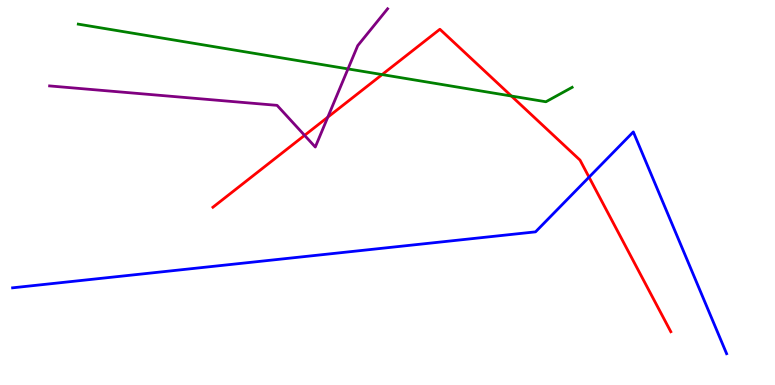[{'lines': ['blue', 'red'], 'intersections': [{'x': 7.6, 'y': 5.4}]}, {'lines': ['green', 'red'], 'intersections': [{'x': 4.93, 'y': 8.06}, {'x': 6.6, 'y': 7.51}]}, {'lines': ['purple', 'red'], 'intersections': [{'x': 3.93, 'y': 6.48}, {'x': 4.23, 'y': 6.96}]}, {'lines': ['blue', 'green'], 'intersections': []}, {'lines': ['blue', 'purple'], 'intersections': []}, {'lines': ['green', 'purple'], 'intersections': [{'x': 4.49, 'y': 8.21}]}]